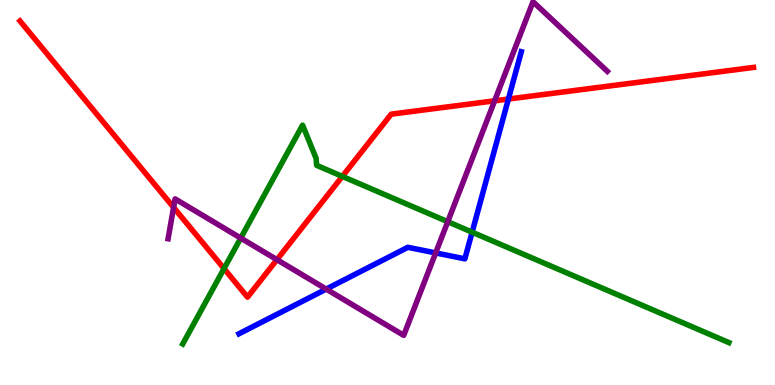[{'lines': ['blue', 'red'], 'intersections': [{'x': 6.56, 'y': 7.43}]}, {'lines': ['green', 'red'], 'intersections': [{'x': 2.89, 'y': 3.02}, {'x': 4.42, 'y': 5.42}]}, {'lines': ['purple', 'red'], 'intersections': [{'x': 2.24, 'y': 4.61}, {'x': 3.57, 'y': 3.25}, {'x': 6.38, 'y': 7.38}]}, {'lines': ['blue', 'green'], 'intersections': [{'x': 6.09, 'y': 3.97}]}, {'lines': ['blue', 'purple'], 'intersections': [{'x': 4.21, 'y': 2.49}, {'x': 5.62, 'y': 3.43}]}, {'lines': ['green', 'purple'], 'intersections': [{'x': 3.11, 'y': 3.82}, {'x': 5.78, 'y': 4.24}]}]